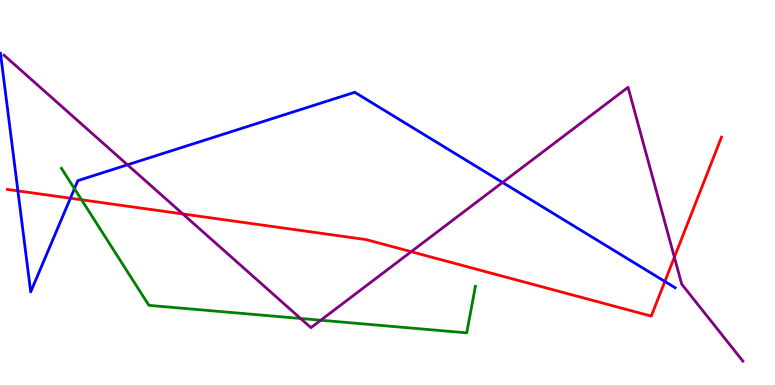[{'lines': ['blue', 'red'], 'intersections': [{'x': 0.231, 'y': 5.04}, {'x': 0.908, 'y': 4.85}, {'x': 8.58, 'y': 2.69}]}, {'lines': ['green', 'red'], 'intersections': [{'x': 1.05, 'y': 4.81}]}, {'lines': ['purple', 'red'], 'intersections': [{'x': 2.36, 'y': 4.44}, {'x': 5.31, 'y': 3.46}, {'x': 8.7, 'y': 3.32}]}, {'lines': ['blue', 'green'], 'intersections': [{'x': 0.961, 'y': 5.1}]}, {'lines': ['blue', 'purple'], 'intersections': [{'x': 1.64, 'y': 5.72}, {'x': 6.48, 'y': 5.26}]}, {'lines': ['green', 'purple'], 'intersections': [{'x': 3.88, 'y': 1.73}, {'x': 4.14, 'y': 1.68}]}]